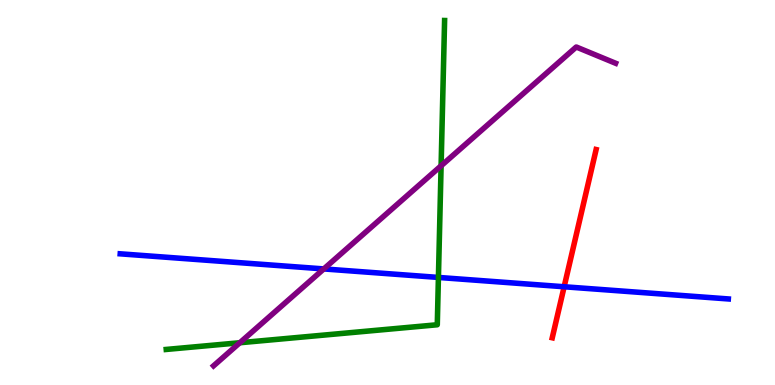[{'lines': ['blue', 'red'], 'intersections': [{'x': 7.28, 'y': 2.55}]}, {'lines': ['green', 'red'], 'intersections': []}, {'lines': ['purple', 'red'], 'intersections': []}, {'lines': ['blue', 'green'], 'intersections': [{'x': 5.66, 'y': 2.79}]}, {'lines': ['blue', 'purple'], 'intersections': [{'x': 4.18, 'y': 3.01}]}, {'lines': ['green', 'purple'], 'intersections': [{'x': 3.09, 'y': 1.1}, {'x': 5.69, 'y': 5.69}]}]